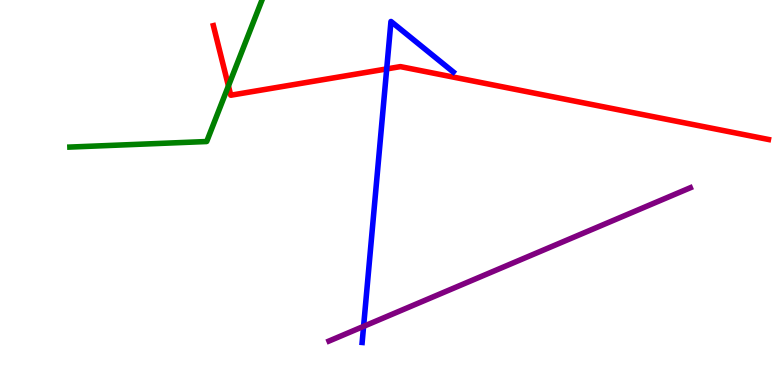[{'lines': ['blue', 'red'], 'intersections': [{'x': 4.99, 'y': 8.21}]}, {'lines': ['green', 'red'], 'intersections': [{'x': 2.95, 'y': 7.77}]}, {'lines': ['purple', 'red'], 'intersections': []}, {'lines': ['blue', 'green'], 'intersections': []}, {'lines': ['blue', 'purple'], 'intersections': [{'x': 4.69, 'y': 1.52}]}, {'lines': ['green', 'purple'], 'intersections': []}]